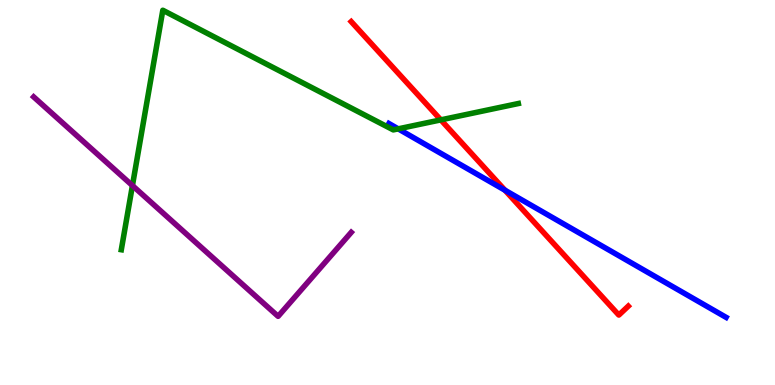[{'lines': ['blue', 'red'], 'intersections': [{'x': 6.52, 'y': 5.06}]}, {'lines': ['green', 'red'], 'intersections': [{'x': 5.69, 'y': 6.89}]}, {'lines': ['purple', 'red'], 'intersections': []}, {'lines': ['blue', 'green'], 'intersections': [{'x': 5.14, 'y': 6.65}]}, {'lines': ['blue', 'purple'], 'intersections': []}, {'lines': ['green', 'purple'], 'intersections': [{'x': 1.71, 'y': 5.18}]}]